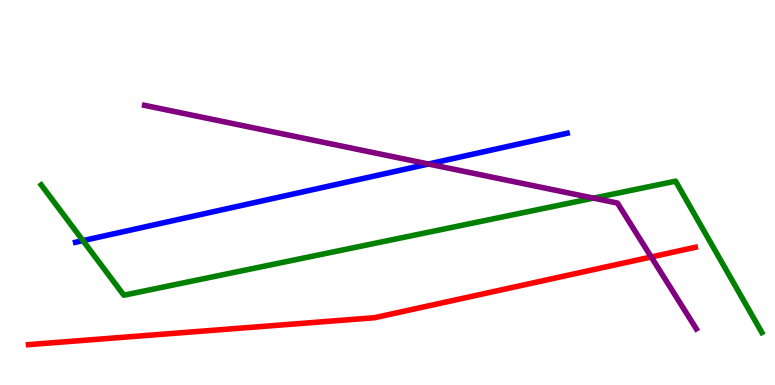[{'lines': ['blue', 'red'], 'intersections': []}, {'lines': ['green', 'red'], 'intersections': []}, {'lines': ['purple', 'red'], 'intersections': [{'x': 8.4, 'y': 3.33}]}, {'lines': ['blue', 'green'], 'intersections': [{'x': 1.07, 'y': 3.75}]}, {'lines': ['blue', 'purple'], 'intersections': [{'x': 5.53, 'y': 5.74}]}, {'lines': ['green', 'purple'], 'intersections': [{'x': 7.66, 'y': 4.85}]}]